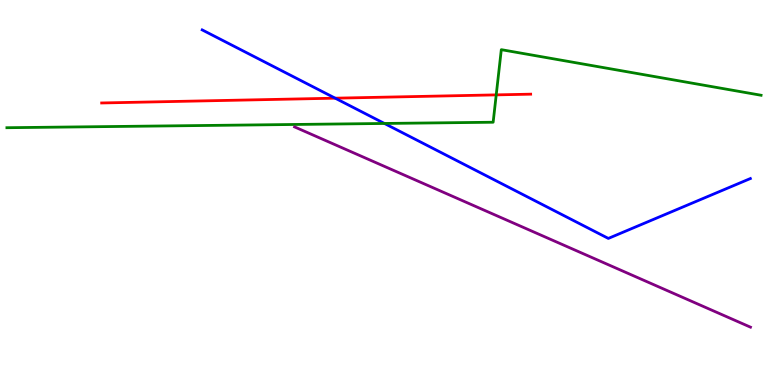[{'lines': ['blue', 'red'], 'intersections': [{'x': 4.32, 'y': 7.45}]}, {'lines': ['green', 'red'], 'intersections': [{'x': 6.4, 'y': 7.54}]}, {'lines': ['purple', 'red'], 'intersections': []}, {'lines': ['blue', 'green'], 'intersections': [{'x': 4.96, 'y': 6.79}]}, {'lines': ['blue', 'purple'], 'intersections': []}, {'lines': ['green', 'purple'], 'intersections': []}]